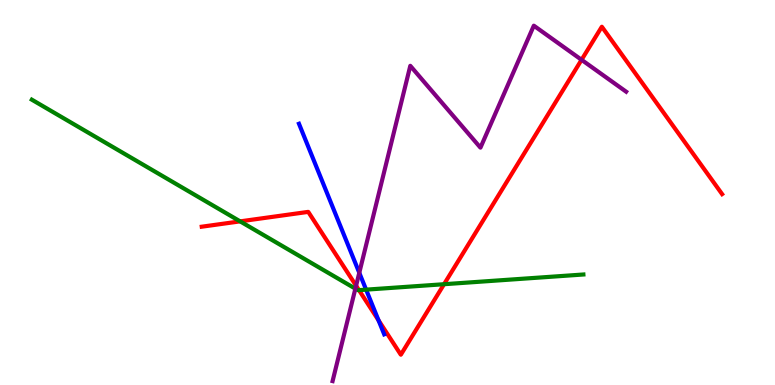[{'lines': ['blue', 'red'], 'intersections': [{'x': 4.88, 'y': 1.68}]}, {'lines': ['green', 'red'], 'intersections': [{'x': 3.1, 'y': 4.25}, {'x': 4.63, 'y': 2.46}, {'x': 5.73, 'y': 2.62}]}, {'lines': ['purple', 'red'], 'intersections': [{'x': 4.59, 'y': 2.58}, {'x': 7.5, 'y': 8.45}]}, {'lines': ['blue', 'green'], 'intersections': [{'x': 4.72, 'y': 2.48}]}, {'lines': ['blue', 'purple'], 'intersections': [{'x': 4.64, 'y': 2.91}]}, {'lines': ['green', 'purple'], 'intersections': [{'x': 4.59, 'y': 2.5}]}]